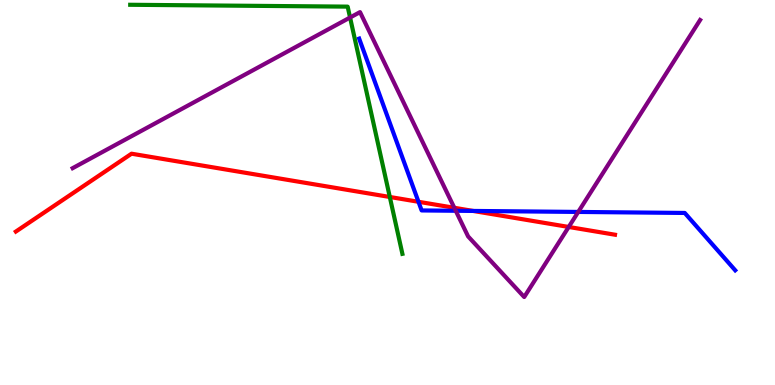[{'lines': ['blue', 'red'], 'intersections': [{'x': 5.4, 'y': 4.76}, {'x': 6.1, 'y': 4.52}]}, {'lines': ['green', 'red'], 'intersections': [{'x': 5.03, 'y': 4.88}]}, {'lines': ['purple', 'red'], 'intersections': [{'x': 5.86, 'y': 4.6}, {'x': 7.34, 'y': 4.1}]}, {'lines': ['blue', 'green'], 'intersections': []}, {'lines': ['blue', 'purple'], 'intersections': [{'x': 5.88, 'y': 4.53}, {'x': 7.46, 'y': 4.5}]}, {'lines': ['green', 'purple'], 'intersections': [{'x': 4.52, 'y': 9.54}]}]